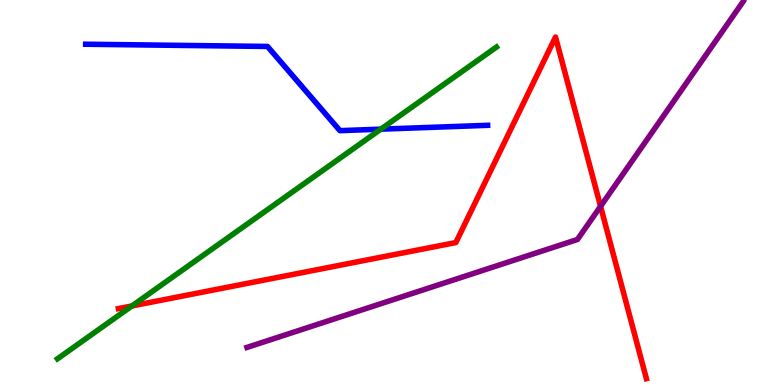[{'lines': ['blue', 'red'], 'intersections': []}, {'lines': ['green', 'red'], 'intersections': [{'x': 1.7, 'y': 2.05}]}, {'lines': ['purple', 'red'], 'intersections': [{'x': 7.75, 'y': 4.64}]}, {'lines': ['blue', 'green'], 'intersections': [{'x': 4.91, 'y': 6.64}]}, {'lines': ['blue', 'purple'], 'intersections': []}, {'lines': ['green', 'purple'], 'intersections': []}]